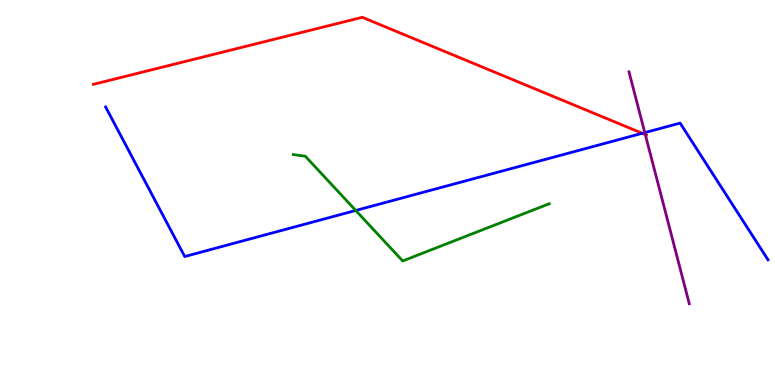[{'lines': ['blue', 'red'], 'intersections': [{'x': 8.29, 'y': 6.54}]}, {'lines': ['green', 'red'], 'intersections': []}, {'lines': ['purple', 'red'], 'intersections': [{'x': 8.33, 'y': 6.51}]}, {'lines': ['blue', 'green'], 'intersections': [{'x': 4.59, 'y': 4.53}]}, {'lines': ['blue', 'purple'], 'intersections': [{'x': 8.32, 'y': 6.56}]}, {'lines': ['green', 'purple'], 'intersections': []}]